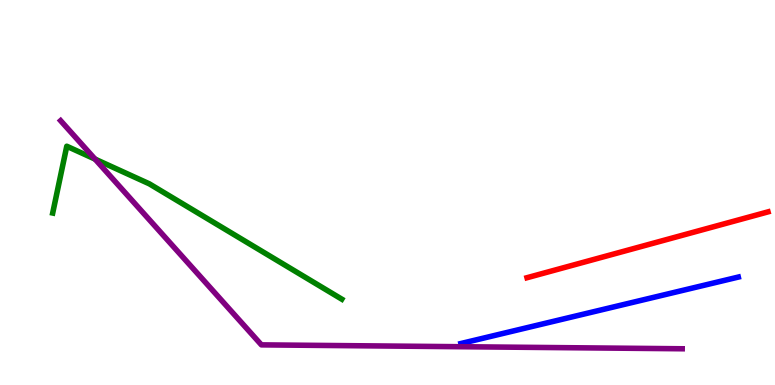[{'lines': ['blue', 'red'], 'intersections': []}, {'lines': ['green', 'red'], 'intersections': []}, {'lines': ['purple', 'red'], 'intersections': []}, {'lines': ['blue', 'green'], 'intersections': []}, {'lines': ['blue', 'purple'], 'intersections': []}, {'lines': ['green', 'purple'], 'intersections': [{'x': 1.23, 'y': 5.87}]}]